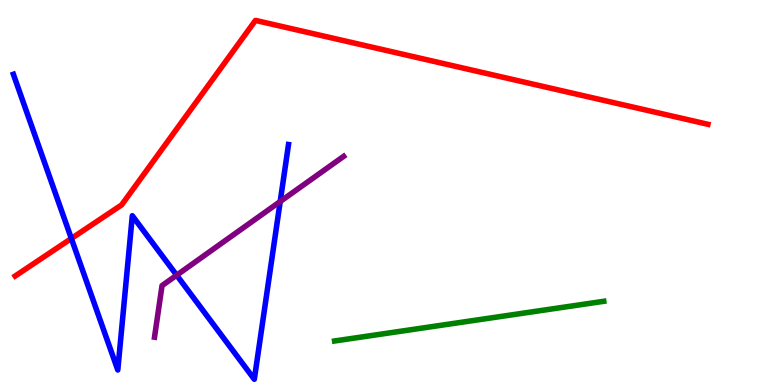[{'lines': ['blue', 'red'], 'intersections': [{'x': 0.921, 'y': 3.81}]}, {'lines': ['green', 'red'], 'intersections': []}, {'lines': ['purple', 'red'], 'intersections': []}, {'lines': ['blue', 'green'], 'intersections': []}, {'lines': ['blue', 'purple'], 'intersections': [{'x': 2.28, 'y': 2.85}, {'x': 3.62, 'y': 4.77}]}, {'lines': ['green', 'purple'], 'intersections': []}]